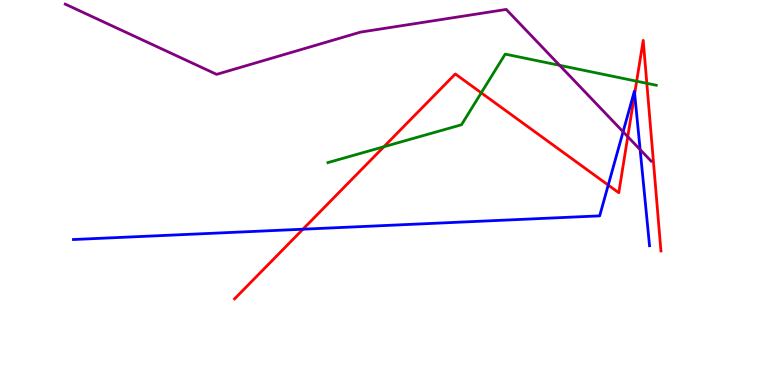[{'lines': ['blue', 'red'], 'intersections': [{'x': 3.91, 'y': 4.05}, {'x': 7.85, 'y': 5.19}, {'x': 8.19, 'y': 7.57}]}, {'lines': ['green', 'red'], 'intersections': [{'x': 4.95, 'y': 6.19}, {'x': 6.21, 'y': 7.59}, {'x': 8.21, 'y': 7.89}, {'x': 8.35, 'y': 7.84}]}, {'lines': ['purple', 'red'], 'intersections': [{'x': 8.1, 'y': 6.45}]}, {'lines': ['blue', 'green'], 'intersections': []}, {'lines': ['blue', 'purple'], 'intersections': [{'x': 8.04, 'y': 6.58}, {'x': 8.26, 'y': 6.11}]}, {'lines': ['green', 'purple'], 'intersections': [{'x': 7.22, 'y': 8.3}]}]